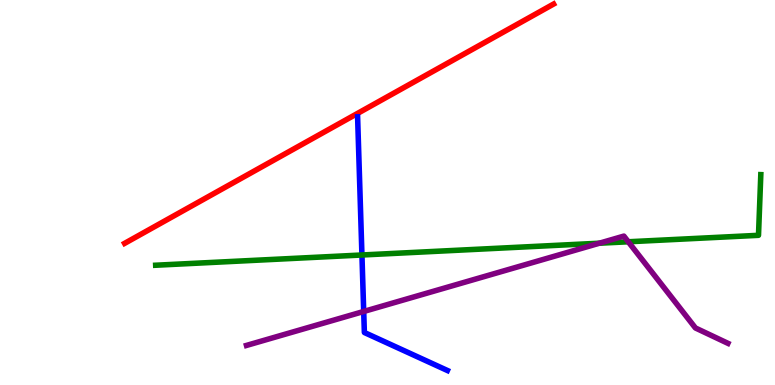[{'lines': ['blue', 'red'], 'intersections': []}, {'lines': ['green', 'red'], 'intersections': []}, {'lines': ['purple', 'red'], 'intersections': []}, {'lines': ['blue', 'green'], 'intersections': [{'x': 4.67, 'y': 3.38}]}, {'lines': ['blue', 'purple'], 'intersections': [{'x': 4.69, 'y': 1.91}]}, {'lines': ['green', 'purple'], 'intersections': [{'x': 7.73, 'y': 3.68}, {'x': 8.11, 'y': 3.72}]}]